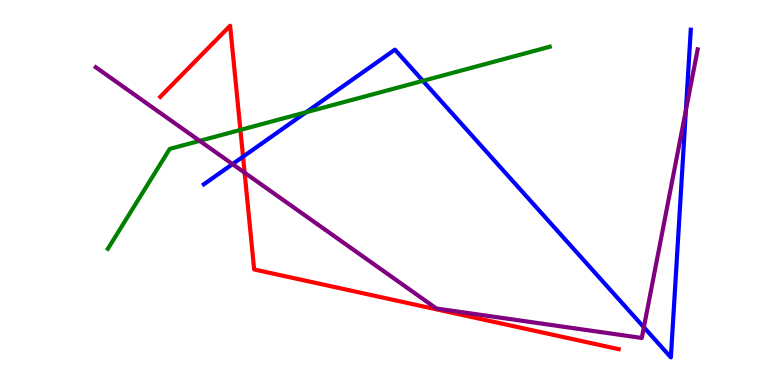[{'lines': ['blue', 'red'], 'intersections': [{'x': 3.14, 'y': 5.93}]}, {'lines': ['green', 'red'], 'intersections': [{'x': 3.1, 'y': 6.63}]}, {'lines': ['purple', 'red'], 'intersections': [{'x': 3.16, 'y': 5.51}]}, {'lines': ['blue', 'green'], 'intersections': [{'x': 3.95, 'y': 7.08}, {'x': 5.46, 'y': 7.9}]}, {'lines': ['blue', 'purple'], 'intersections': [{'x': 3.0, 'y': 5.74}, {'x': 8.31, 'y': 1.5}, {'x': 8.85, 'y': 7.14}]}, {'lines': ['green', 'purple'], 'intersections': [{'x': 2.58, 'y': 6.34}]}]